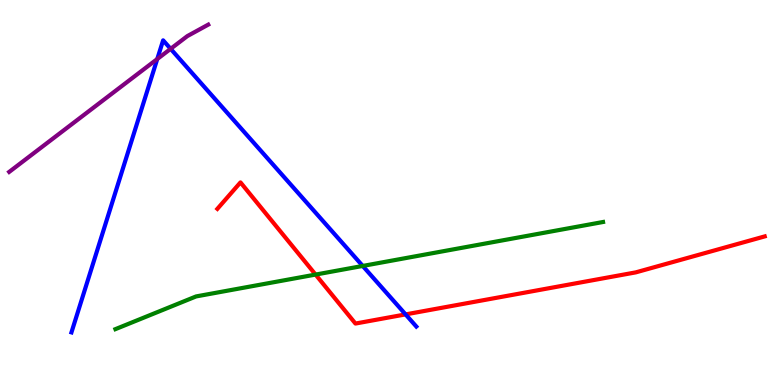[{'lines': ['blue', 'red'], 'intersections': [{'x': 5.23, 'y': 1.83}]}, {'lines': ['green', 'red'], 'intersections': [{'x': 4.07, 'y': 2.87}]}, {'lines': ['purple', 'red'], 'intersections': []}, {'lines': ['blue', 'green'], 'intersections': [{'x': 4.68, 'y': 3.09}]}, {'lines': ['blue', 'purple'], 'intersections': [{'x': 2.03, 'y': 8.47}, {'x': 2.2, 'y': 8.73}]}, {'lines': ['green', 'purple'], 'intersections': []}]